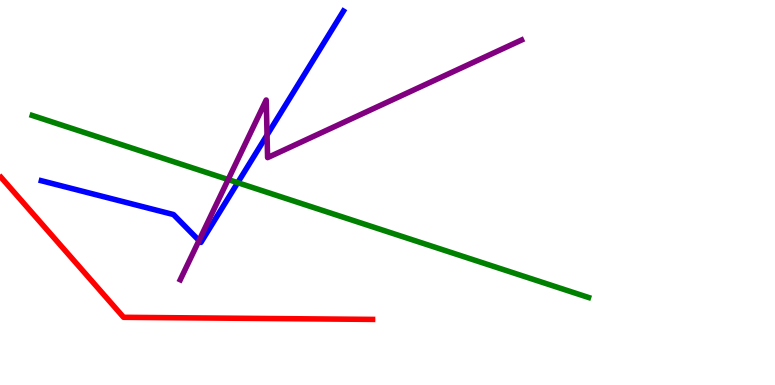[{'lines': ['blue', 'red'], 'intersections': []}, {'lines': ['green', 'red'], 'intersections': []}, {'lines': ['purple', 'red'], 'intersections': []}, {'lines': ['blue', 'green'], 'intersections': [{'x': 3.07, 'y': 5.26}]}, {'lines': ['blue', 'purple'], 'intersections': [{'x': 2.57, 'y': 3.75}, {'x': 3.45, 'y': 6.49}]}, {'lines': ['green', 'purple'], 'intersections': [{'x': 2.94, 'y': 5.34}]}]